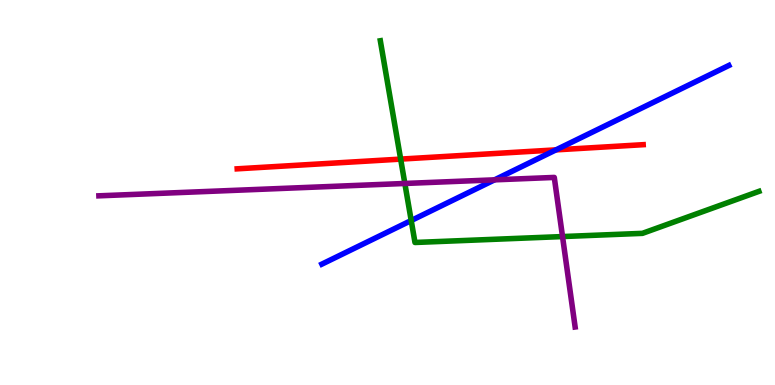[{'lines': ['blue', 'red'], 'intersections': [{'x': 7.17, 'y': 6.11}]}, {'lines': ['green', 'red'], 'intersections': [{'x': 5.17, 'y': 5.87}]}, {'lines': ['purple', 'red'], 'intersections': []}, {'lines': ['blue', 'green'], 'intersections': [{'x': 5.31, 'y': 4.27}]}, {'lines': ['blue', 'purple'], 'intersections': [{'x': 6.38, 'y': 5.33}]}, {'lines': ['green', 'purple'], 'intersections': [{'x': 5.22, 'y': 5.23}, {'x': 7.26, 'y': 3.86}]}]